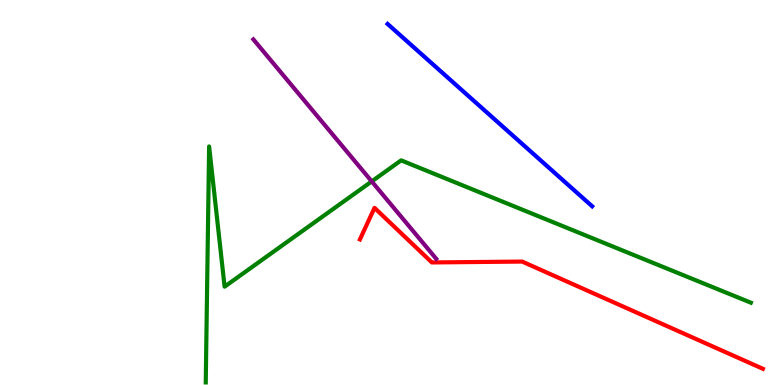[{'lines': ['blue', 'red'], 'intersections': []}, {'lines': ['green', 'red'], 'intersections': []}, {'lines': ['purple', 'red'], 'intersections': []}, {'lines': ['blue', 'green'], 'intersections': []}, {'lines': ['blue', 'purple'], 'intersections': []}, {'lines': ['green', 'purple'], 'intersections': [{'x': 4.8, 'y': 5.29}]}]